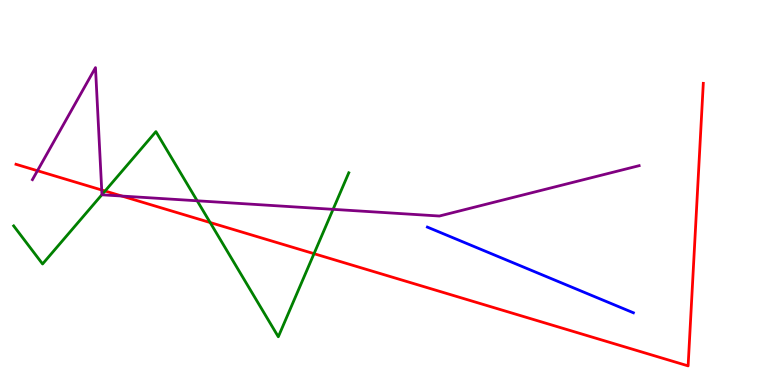[{'lines': ['blue', 'red'], 'intersections': []}, {'lines': ['green', 'red'], 'intersections': [{'x': 1.36, 'y': 5.04}, {'x': 2.71, 'y': 4.22}, {'x': 4.05, 'y': 3.41}]}, {'lines': ['purple', 'red'], 'intersections': [{'x': 0.483, 'y': 5.57}, {'x': 1.31, 'y': 5.06}, {'x': 1.57, 'y': 4.91}]}, {'lines': ['blue', 'green'], 'intersections': []}, {'lines': ['blue', 'purple'], 'intersections': []}, {'lines': ['green', 'purple'], 'intersections': [{'x': 1.32, 'y': 4.94}, {'x': 2.54, 'y': 4.78}, {'x': 4.3, 'y': 4.56}]}]